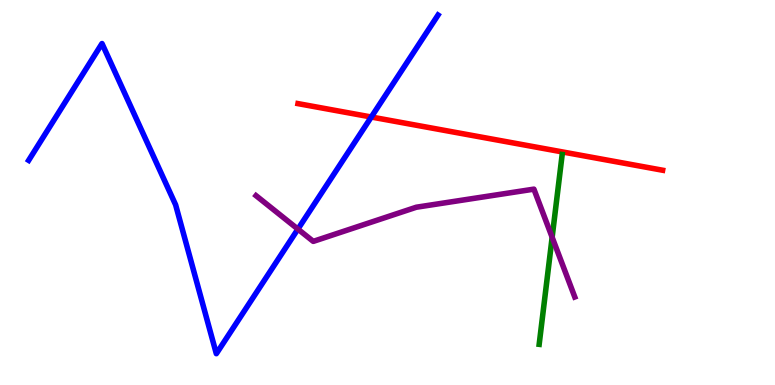[{'lines': ['blue', 'red'], 'intersections': [{'x': 4.79, 'y': 6.96}]}, {'lines': ['green', 'red'], 'intersections': []}, {'lines': ['purple', 'red'], 'intersections': []}, {'lines': ['blue', 'green'], 'intersections': []}, {'lines': ['blue', 'purple'], 'intersections': [{'x': 3.84, 'y': 4.05}]}, {'lines': ['green', 'purple'], 'intersections': [{'x': 7.12, 'y': 3.84}]}]